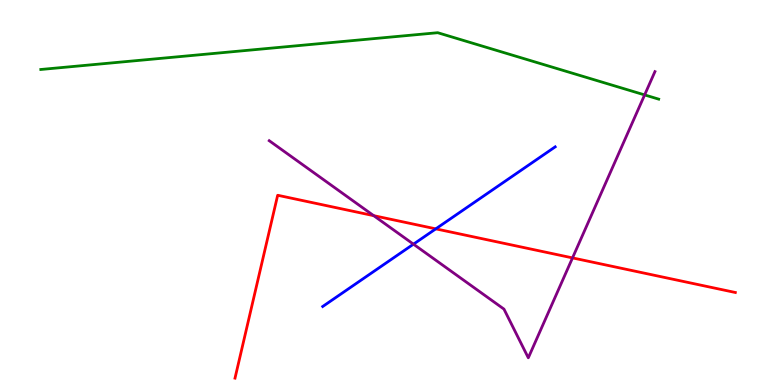[{'lines': ['blue', 'red'], 'intersections': [{'x': 5.62, 'y': 4.06}]}, {'lines': ['green', 'red'], 'intersections': []}, {'lines': ['purple', 'red'], 'intersections': [{'x': 4.82, 'y': 4.4}, {'x': 7.39, 'y': 3.3}]}, {'lines': ['blue', 'green'], 'intersections': []}, {'lines': ['blue', 'purple'], 'intersections': [{'x': 5.34, 'y': 3.66}]}, {'lines': ['green', 'purple'], 'intersections': [{'x': 8.32, 'y': 7.53}]}]